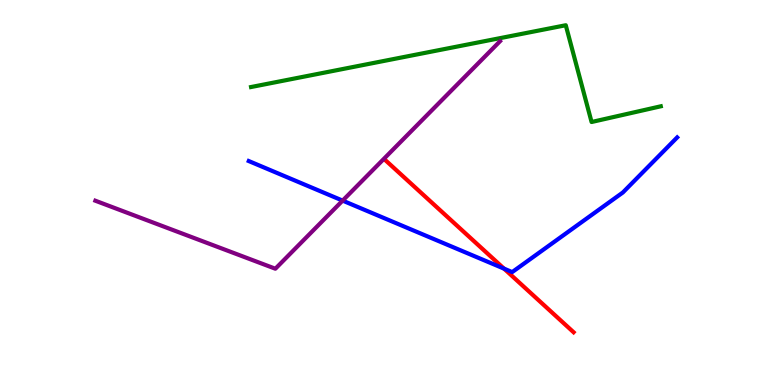[{'lines': ['blue', 'red'], 'intersections': [{'x': 6.5, 'y': 3.02}]}, {'lines': ['green', 'red'], 'intersections': []}, {'lines': ['purple', 'red'], 'intersections': []}, {'lines': ['blue', 'green'], 'intersections': []}, {'lines': ['blue', 'purple'], 'intersections': [{'x': 4.42, 'y': 4.79}]}, {'lines': ['green', 'purple'], 'intersections': []}]